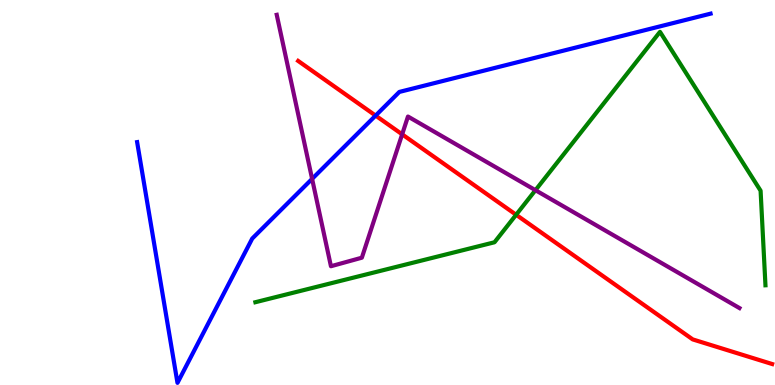[{'lines': ['blue', 'red'], 'intersections': [{'x': 4.85, 'y': 7.0}]}, {'lines': ['green', 'red'], 'intersections': [{'x': 6.66, 'y': 4.42}]}, {'lines': ['purple', 'red'], 'intersections': [{'x': 5.19, 'y': 6.51}]}, {'lines': ['blue', 'green'], 'intersections': []}, {'lines': ['blue', 'purple'], 'intersections': [{'x': 4.03, 'y': 5.35}]}, {'lines': ['green', 'purple'], 'intersections': [{'x': 6.91, 'y': 5.06}]}]